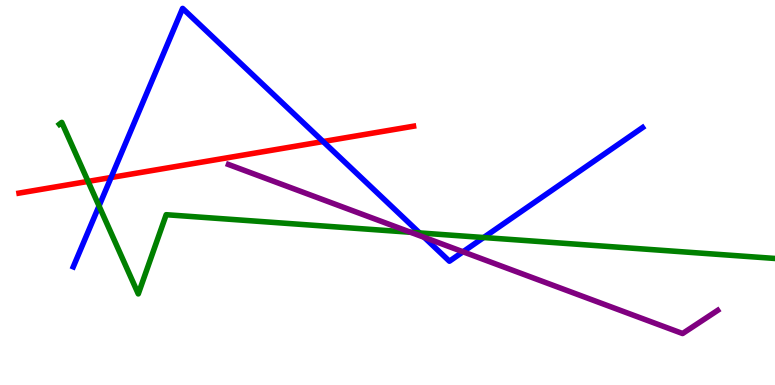[{'lines': ['blue', 'red'], 'intersections': [{'x': 1.43, 'y': 5.39}, {'x': 4.17, 'y': 6.32}]}, {'lines': ['green', 'red'], 'intersections': [{'x': 1.14, 'y': 5.29}]}, {'lines': ['purple', 'red'], 'intersections': []}, {'lines': ['blue', 'green'], 'intersections': [{'x': 1.28, 'y': 4.65}, {'x': 5.41, 'y': 3.95}, {'x': 6.24, 'y': 3.83}]}, {'lines': ['blue', 'purple'], 'intersections': [{'x': 5.47, 'y': 3.83}, {'x': 5.97, 'y': 3.46}]}, {'lines': ['green', 'purple'], 'intersections': [{'x': 5.3, 'y': 3.97}]}]